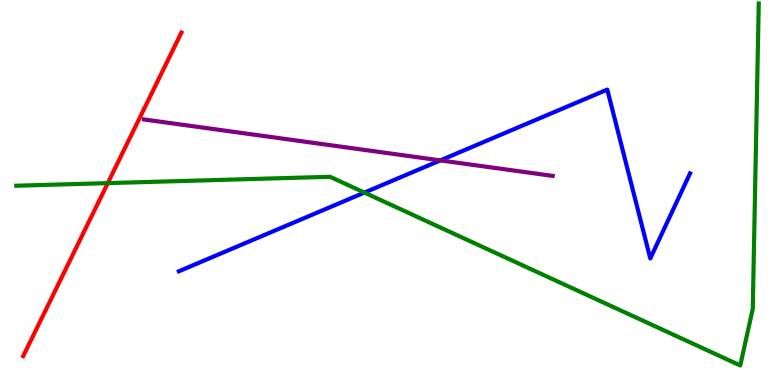[{'lines': ['blue', 'red'], 'intersections': []}, {'lines': ['green', 'red'], 'intersections': [{'x': 1.39, 'y': 5.24}]}, {'lines': ['purple', 'red'], 'intersections': []}, {'lines': ['blue', 'green'], 'intersections': [{'x': 4.7, 'y': 5.0}]}, {'lines': ['blue', 'purple'], 'intersections': [{'x': 5.68, 'y': 5.83}]}, {'lines': ['green', 'purple'], 'intersections': []}]